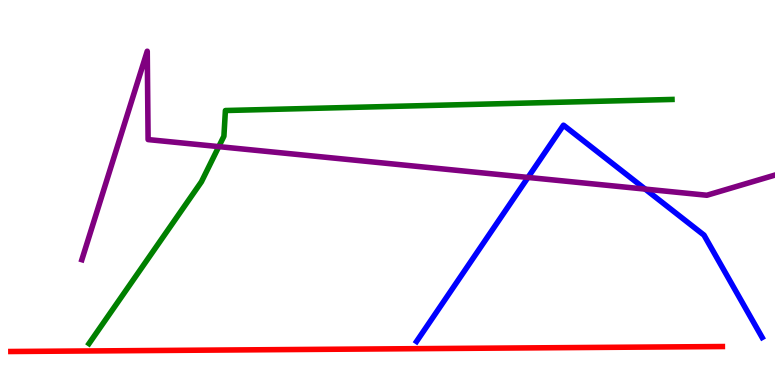[{'lines': ['blue', 'red'], 'intersections': []}, {'lines': ['green', 'red'], 'intersections': []}, {'lines': ['purple', 'red'], 'intersections': []}, {'lines': ['blue', 'green'], 'intersections': []}, {'lines': ['blue', 'purple'], 'intersections': [{'x': 6.81, 'y': 5.39}, {'x': 8.33, 'y': 5.09}]}, {'lines': ['green', 'purple'], 'intersections': [{'x': 2.82, 'y': 6.19}]}]